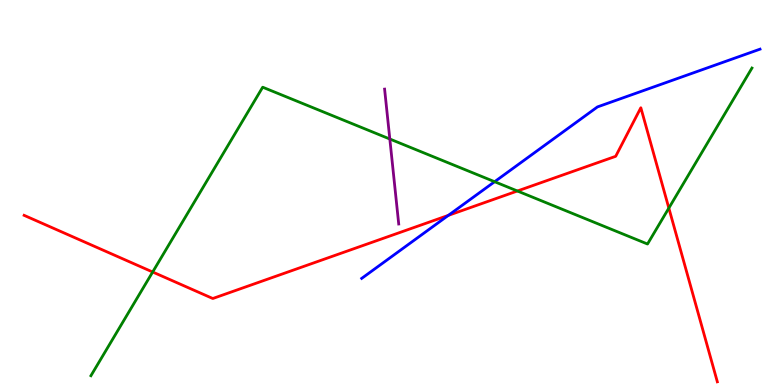[{'lines': ['blue', 'red'], 'intersections': [{'x': 5.79, 'y': 4.41}]}, {'lines': ['green', 'red'], 'intersections': [{'x': 1.97, 'y': 2.93}, {'x': 6.68, 'y': 5.04}, {'x': 8.63, 'y': 4.6}]}, {'lines': ['purple', 'red'], 'intersections': []}, {'lines': ['blue', 'green'], 'intersections': [{'x': 6.38, 'y': 5.28}]}, {'lines': ['blue', 'purple'], 'intersections': []}, {'lines': ['green', 'purple'], 'intersections': [{'x': 5.03, 'y': 6.39}]}]